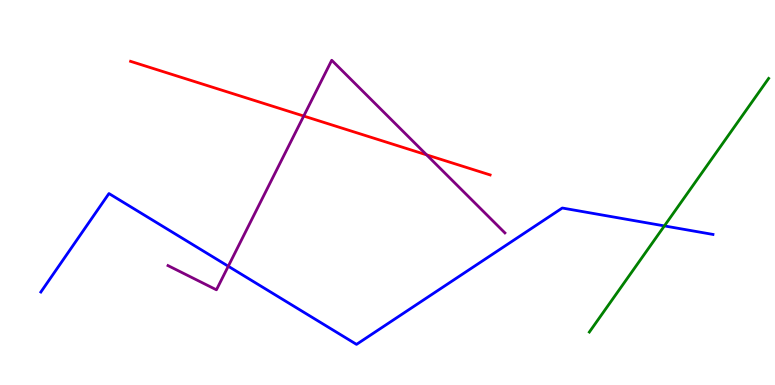[{'lines': ['blue', 'red'], 'intersections': []}, {'lines': ['green', 'red'], 'intersections': []}, {'lines': ['purple', 'red'], 'intersections': [{'x': 3.92, 'y': 6.99}, {'x': 5.5, 'y': 5.98}]}, {'lines': ['blue', 'green'], 'intersections': [{'x': 8.57, 'y': 4.13}]}, {'lines': ['blue', 'purple'], 'intersections': [{'x': 2.95, 'y': 3.08}]}, {'lines': ['green', 'purple'], 'intersections': []}]